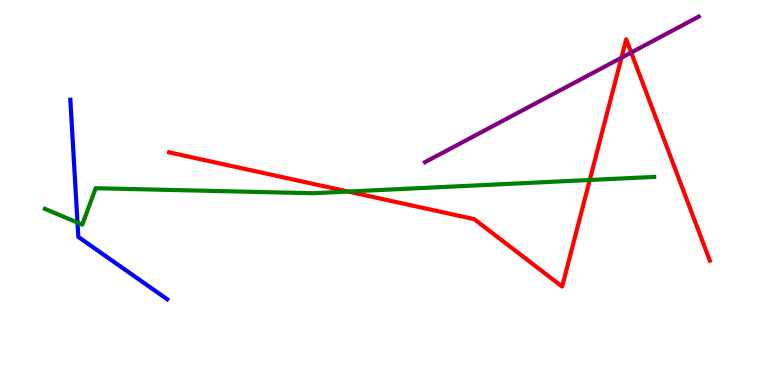[{'lines': ['blue', 'red'], 'intersections': []}, {'lines': ['green', 'red'], 'intersections': [{'x': 4.49, 'y': 5.02}, {'x': 7.61, 'y': 5.32}]}, {'lines': ['purple', 'red'], 'intersections': [{'x': 8.02, 'y': 8.5}, {'x': 8.14, 'y': 8.64}]}, {'lines': ['blue', 'green'], 'intersections': [{'x': 1.0, 'y': 4.22}]}, {'lines': ['blue', 'purple'], 'intersections': []}, {'lines': ['green', 'purple'], 'intersections': []}]